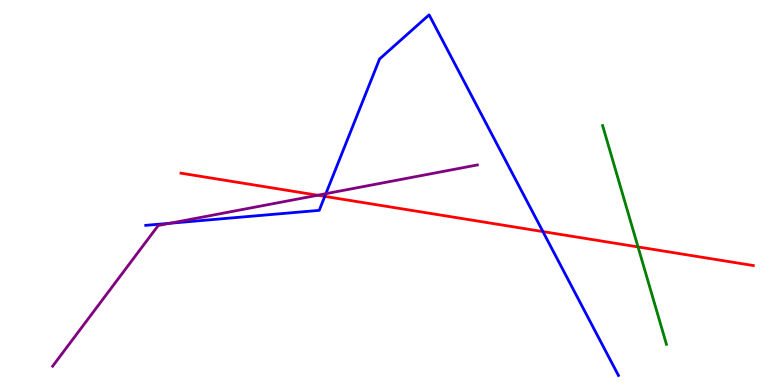[{'lines': ['blue', 'red'], 'intersections': [{'x': 4.19, 'y': 4.9}, {'x': 7.01, 'y': 3.98}]}, {'lines': ['green', 'red'], 'intersections': [{'x': 8.23, 'y': 3.59}]}, {'lines': ['purple', 'red'], 'intersections': [{'x': 4.1, 'y': 4.93}]}, {'lines': ['blue', 'green'], 'intersections': []}, {'lines': ['blue', 'purple'], 'intersections': [{'x': 2.19, 'y': 4.2}, {'x': 4.2, 'y': 4.97}]}, {'lines': ['green', 'purple'], 'intersections': []}]